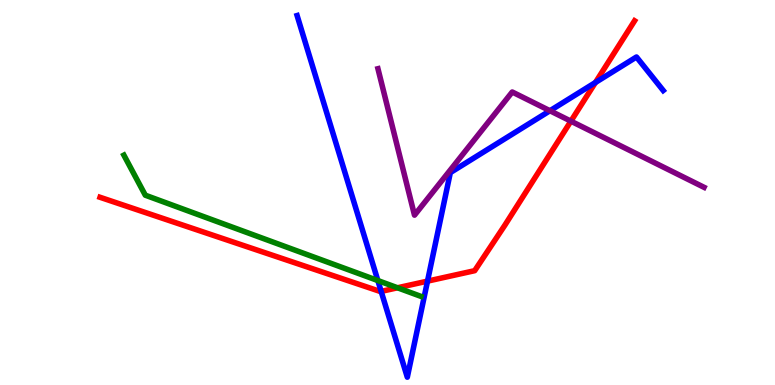[{'lines': ['blue', 'red'], 'intersections': [{'x': 4.92, 'y': 2.43}, {'x': 5.52, 'y': 2.7}, {'x': 7.68, 'y': 7.86}]}, {'lines': ['green', 'red'], 'intersections': [{'x': 5.13, 'y': 2.53}]}, {'lines': ['purple', 'red'], 'intersections': [{'x': 7.37, 'y': 6.85}]}, {'lines': ['blue', 'green'], 'intersections': [{'x': 4.88, 'y': 2.71}]}, {'lines': ['blue', 'purple'], 'intersections': [{'x': 7.1, 'y': 7.12}]}, {'lines': ['green', 'purple'], 'intersections': []}]